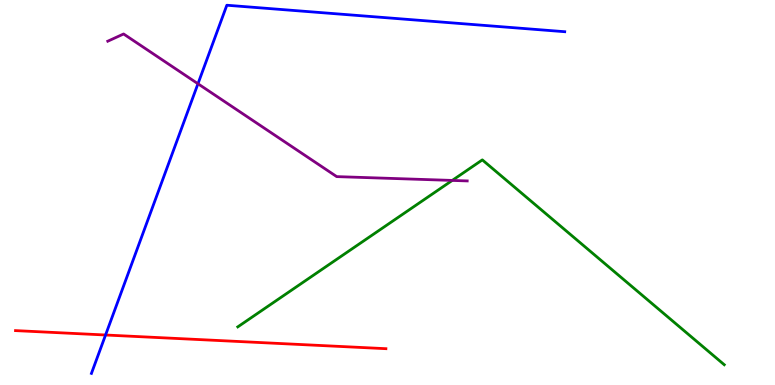[{'lines': ['blue', 'red'], 'intersections': [{'x': 1.36, 'y': 1.3}]}, {'lines': ['green', 'red'], 'intersections': []}, {'lines': ['purple', 'red'], 'intersections': []}, {'lines': ['blue', 'green'], 'intersections': []}, {'lines': ['blue', 'purple'], 'intersections': [{'x': 2.55, 'y': 7.82}]}, {'lines': ['green', 'purple'], 'intersections': [{'x': 5.84, 'y': 5.31}]}]